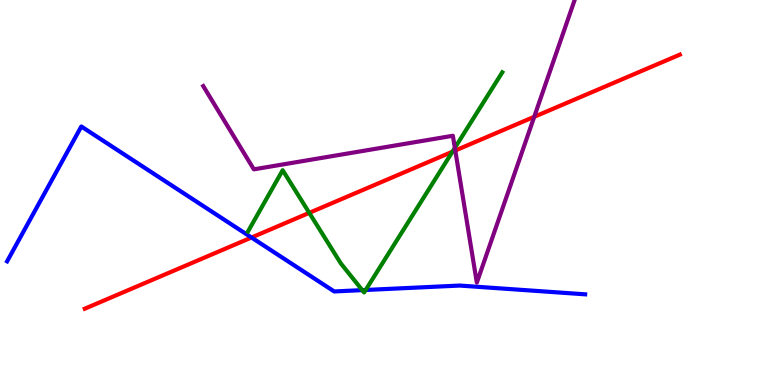[{'lines': ['blue', 'red'], 'intersections': [{'x': 3.25, 'y': 3.83}]}, {'lines': ['green', 'red'], 'intersections': [{'x': 3.99, 'y': 4.47}, {'x': 5.84, 'y': 6.06}]}, {'lines': ['purple', 'red'], 'intersections': [{'x': 5.87, 'y': 6.09}, {'x': 6.89, 'y': 6.97}]}, {'lines': ['blue', 'green'], 'intersections': [{'x': 4.67, 'y': 2.46}, {'x': 4.72, 'y': 2.47}]}, {'lines': ['blue', 'purple'], 'intersections': []}, {'lines': ['green', 'purple'], 'intersections': [{'x': 5.87, 'y': 6.16}]}]